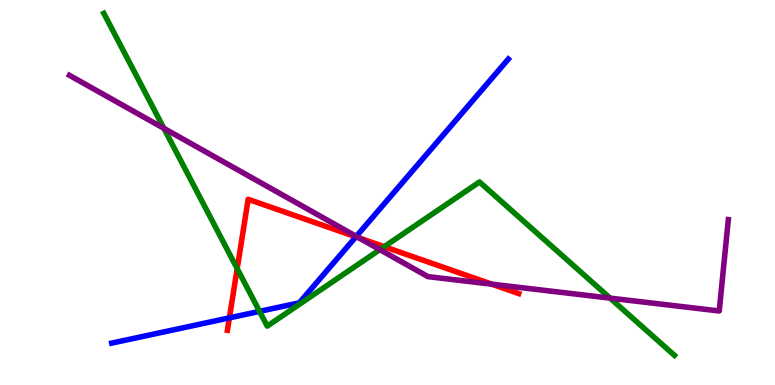[{'lines': ['blue', 'red'], 'intersections': [{'x': 2.96, 'y': 1.74}, {'x': 4.59, 'y': 3.85}]}, {'lines': ['green', 'red'], 'intersections': [{'x': 3.06, 'y': 3.02}, {'x': 4.96, 'y': 3.59}]}, {'lines': ['purple', 'red'], 'intersections': [{'x': 4.63, 'y': 3.82}, {'x': 6.35, 'y': 2.62}]}, {'lines': ['blue', 'green'], 'intersections': [{'x': 3.35, 'y': 1.91}]}, {'lines': ['blue', 'purple'], 'intersections': [{'x': 4.6, 'y': 3.86}]}, {'lines': ['green', 'purple'], 'intersections': [{'x': 2.12, 'y': 6.67}, {'x': 4.9, 'y': 3.52}, {'x': 7.87, 'y': 2.26}]}]